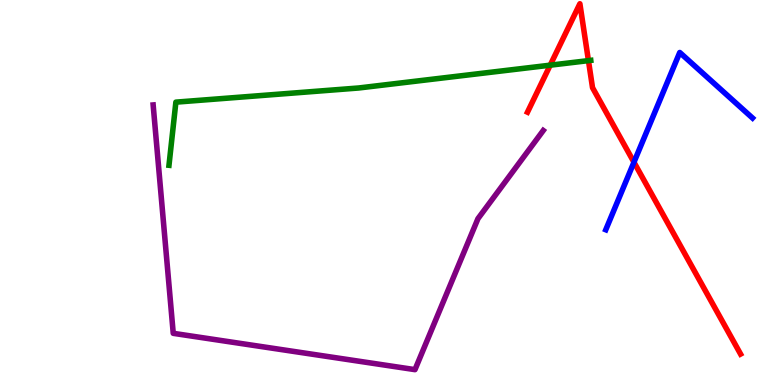[{'lines': ['blue', 'red'], 'intersections': [{'x': 8.18, 'y': 5.79}]}, {'lines': ['green', 'red'], 'intersections': [{'x': 7.1, 'y': 8.31}, {'x': 7.59, 'y': 8.43}]}, {'lines': ['purple', 'red'], 'intersections': []}, {'lines': ['blue', 'green'], 'intersections': []}, {'lines': ['blue', 'purple'], 'intersections': []}, {'lines': ['green', 'purple'], 'intersections': []}]